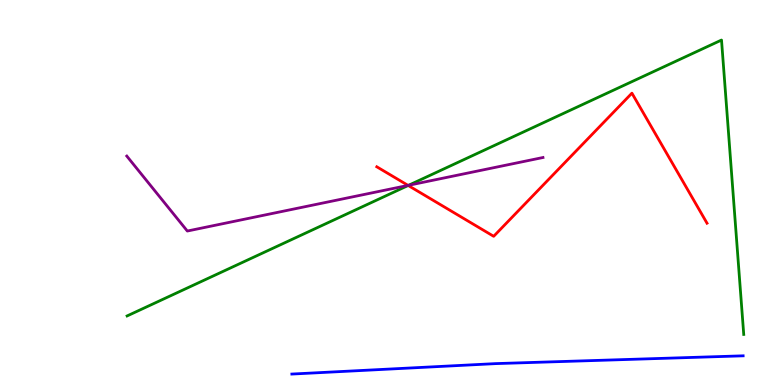[{'lines': ['blue', 'red'], 'intersections': []}, {'lines': ['green', 'red'], 'intersections': [{'x': 5.27, 'y': 5.18}]}, {'lines': ['purple', 'red'], 'intersections': [{'x': 5.27, 'y': 5.18}]}, {'lines': ['blue', 'green'], 'intersections': []}, {'lines': ['blue', 'purple'], 'intersections': []}, {'lines': ['green', 'purple'], 'intersections': [{'x': 5.27, 'y': 5.19}]}]